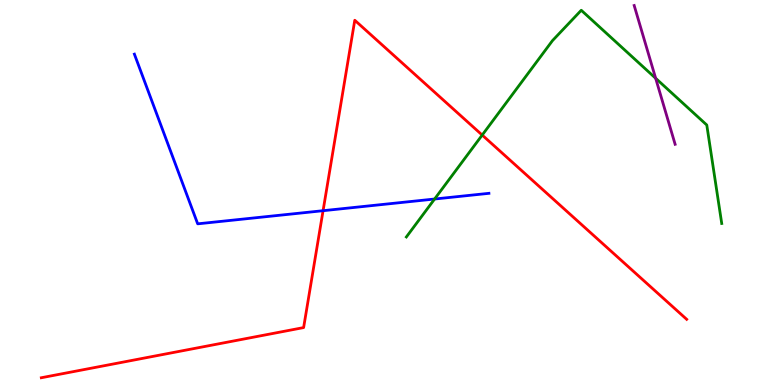[{'lines': ['blue', 'red'], 'intersections': [{'x': 4.17, 'y': 4.53}]}, {'lines': ['green', 'red'], 'intersections': [{'x': 6.22, 'y': 6.49}]}, {'lines': ['purple', 'red'], 'intersections': []}, {'lines': ['blue', 'green'], 'intersections': [{'x': 5.61, 'y': 4.83}]}, {'lines': ['blue', 'purple'], 'intersections': []}, {'lines': ['green', 'purple'], 'intersections': [{'x': 8.46, 'y': 7.97}]}]